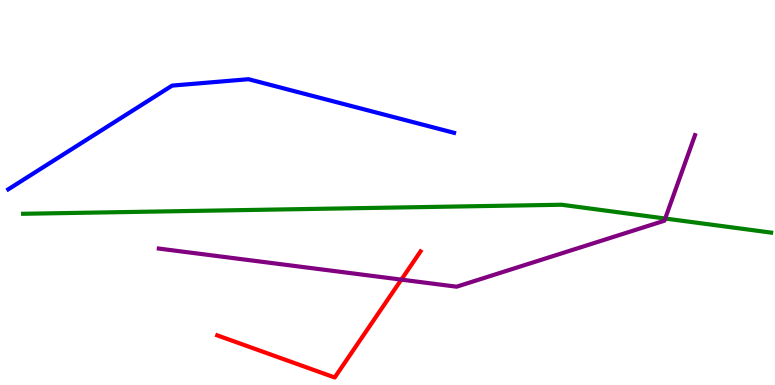[{'lines': ['blue', 'red'], 'intersections': []}, {'lines': ['green', 'red'], 'intersections': []}, {'lines': ['purple', 'red'], 'intersections': [{'x': 5.18, 'y': 2.74}]}, {'lines': ['blue', 'green'], 'intersections': []}, {'lines': ['blue', 'purple'], 'intersections': []}, {'lines': ['green', 'purple'], 'intersections': [{'x': 8.58, 'y': 4.32}]}]